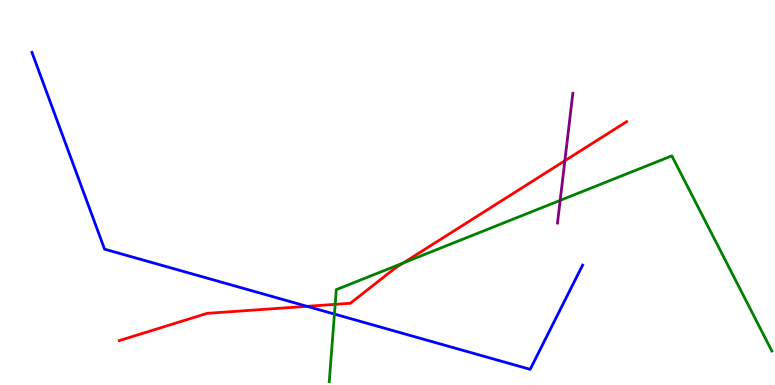[{'lines': ['blue', 'red'], 'intersections': [{'x': 3.96, 'y': 2.04}]}, {'lines': ['green', 'red'], 'intersections': [{'x': 4.33, 'y': 2.09}, {'x': 5.21, 'y': 3.17}]}, {'lines': ['purple', 'red'], 'intersections': [{'x': 7.29, 'y': 5.82}]}, {'lines': ['blue', 'green'], 'intersections': [{'x': 4.32, 'y': 1.84}]}, {'lines': ['blue', 'purple'], 'intersections': []}, {'lines': ['green', 'purple'], 'intersections': [{'x': 7.23, 'y': 4.8}]}]